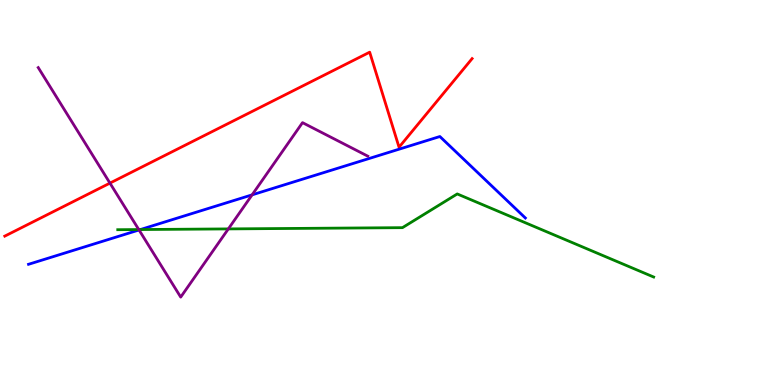[{'lines': ['blue', 'red'], 'intersections': []}, {'lines': ['green', 'red'], 'intersections': []}, {'lines': ['purple', 'red'], 'intersections': [{'x': 1.42, 'y': 5.24}]}, {'lines': ['blue', 'green'], 'intersections': [{'x': 1.81, 'y': 4.04}]}, {'lines': ['blue', 'purple'], 'intersections': [{'x': 1.79, 'y': 4.03}, {'x': 3.25, 'y': 4.94}]}, {'lines': ['green', 'purple'], 'intersections': [{'x': 1.79, 'y': 4.04}, {'x': 2.95, 'y': 4.05}]}]